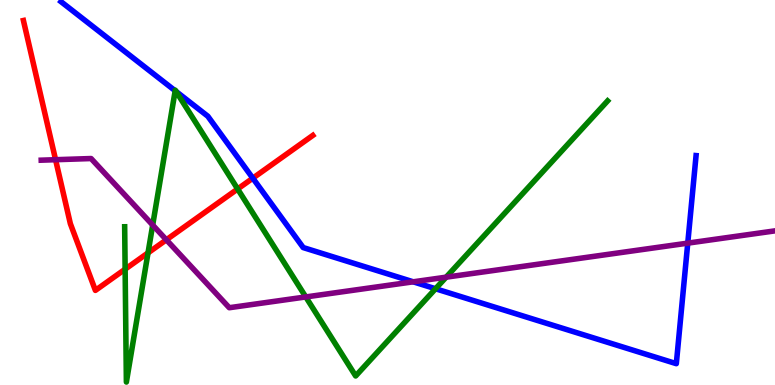[{'lines': ['blue', 'red'], 'intersections': [{'x': 3.26, 'y': 5.37}]}, {'lines': ['green', 'red'], 'intersections': [{'x': 1.61, 'y': 3.01}, {'x': 1.91, 'y': 3.43}, {'x': 3.07, 'y': 5.09}]}, {'lines': ['purple', 'red'], 'intersections': [{'x': 0.717, 'y': 5.85}, {'x': 2.15, 'y': 3.77}]}, {'lines': ['blue', 'green'], 'intersections': [{'x': 2.26, 'y': 7.64}, {'x': 2.27, 'y': 7.62}, {'x': 5.62, 'y': 2.5}]}, {'lines': ['blue', 'purple'], 'intersections': [{'x': 5.33, 'y': 2.68}, {'x': 8.87, 'y': 3.68}]}, {'lines': ['green', 'purple'], 'intersections': [{'x': 1.97, 'y': 4.15}, {'x': 3.95, 'y': 2.29}, {'x': 5.76, 'y': 2.8}]}]